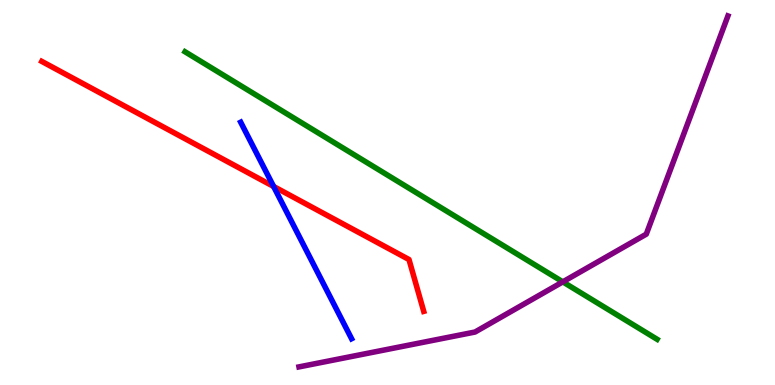[{'lines': ['blue', 'red'], 'intersections': [{'x': 3.53, 'y': 5.16}]}, {'lines': ['green', 'red'], 'intersections': []}, {'lines': ['purple', 'red'], 'intersections': []}, {'lines': ['blue', 'green'], 'intersections': []}, {'lines': ['blue', 'purple'], 'intersections': []}, {'lines': ['green', 'purple'], 'intersections': [{'x': 7.26, 'y': 2.68}]}]